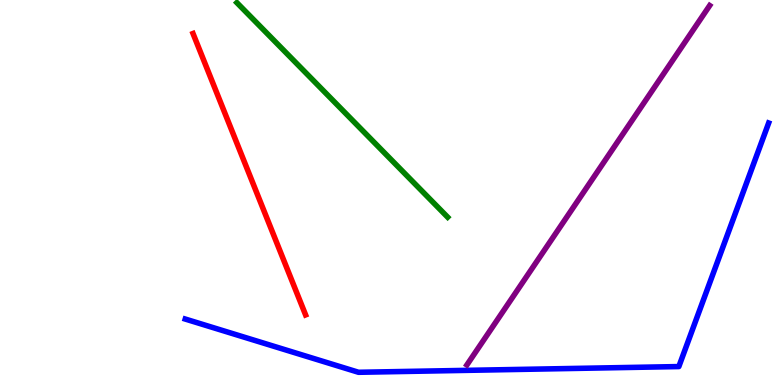[{'lines': ['blue', 'red'], 'intersections': []}, {'lines': ['green', 'red'], 'intersections': []}, {'lines': ['purple', 'red'], 'intersections': []}, {'lines': ['blue', 'green'], 'intersections': []}, {'lines': ['blue', 'purple'], 'intersections': []}, {'lines': ['green', 'purple'], 'intersections': []}]